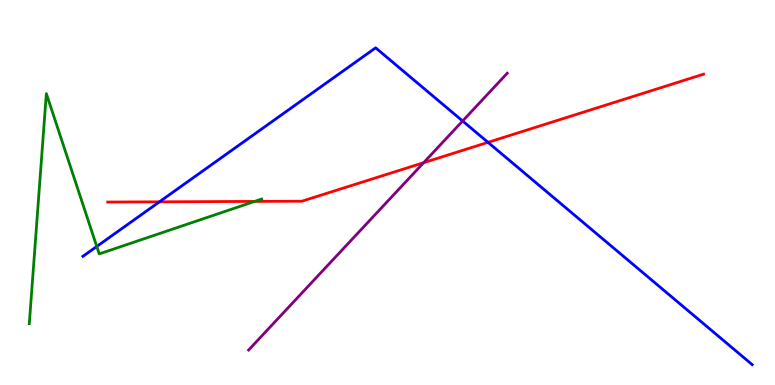[{'lines': ['blue', 'red'], 'intersections': [{'x': 2.06, 'y': 4.76}, {'x': 6.3, 'y': 6.3}]}, {'lines': ['green', 'red'], 'intersections': [{'x': 3.29, 'y': 4.77}]}, {'lines': ['purple', 'red'], 'intersections': [{'x': 5.47, 'y': 5.77}]}, {'lines': ['blue', 'green'], 'intersections': [{'x': 1.25, 'y': 3.6}]}, {'lines': ['blue', 'purple'], 'intersections': [{'x': 5.97, 'y': 6.86}]}, {'lines': ['green', 'purple'], 'intersections': []}]